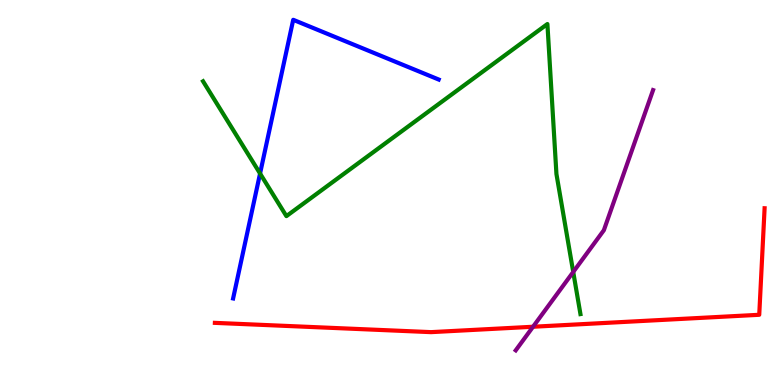[{'lines': ['blue', 'red'], 'intersections': []}, {'lines': ['green', 'red'], 'intersections': []}, {'lines': ['purple', 'red'], 'intersections': [{'x': 6.88, 'y': 1.51}]}, {'lines': ['blue', 'green'], 'intersections': [{'x': 3.36, 'y': 5.49}]}, {'lines': ['blue', 'purple'], 'intersections': []}, {'lines': ['green', 'purple'], 'intersections': [{'x': 7.4, 'y': 2.94}]}]